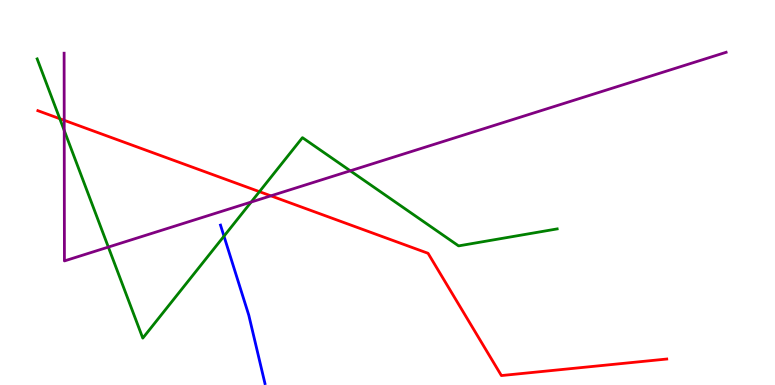[{'lines': ['blue', 'red'], 'intersections': []}, {'lines': ['green', 'red'], 'intersections': [{'x': 0.771, 'y': 6.92}, {'x': 3.35, 'y': 5.02}]}, {'lines': ['purple', 'red'], 'intersections': [{'x': 0.829, 'y': 6.88}, {'x': 3.49, 'y': 4.91}]}, {'lines': ['blue', 'green'], 'intersections': [{'x': 2.89, 'y': 3.87}]}, {'lines': ['blue', 'purple'], 'intersections': []}, {'lines': ['green', 'purple'], 'intersections': [{'x': 0.829, 'y': 6.61}, {'x': 1.4, 'y': 3.58}, {'x': 3.24, 'y': 4.75}, {'x': 4.52, 'y': 5.56}]}]